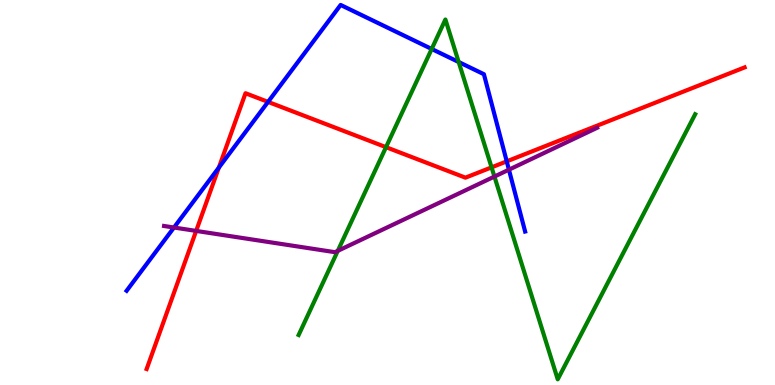[{'lines': ['blue', 'red'], 'intersections': [{'x': 2.82, 'y': 5.65}, {'x': 3.46, 'y': 7.35}, {'x': 6.54, 'y': 5.81}]}, {'lines': ['green', 'red'], 'intersections': [{'x': 4.98, 'y': 6.18}, {'x': 6.34, 'y': 5.65}]}, {'lines': ['purple', 'red'], 'intersections': [{'x': 2.53, 'y': 4.0}]}, {'lines': ['blue', 'green'], 'intersections': [{'x': 5.57, 'y': 8.73}, {'x': 5.92, 'y': 8.39}]}, {'lines': ['blue', 'purple'], 'intersections': [{'x': 2.24, 'y': 4.09}, {'x': 6.57, 'y': 5.59}]}, {'lines': ['green', 'purple'], 'intersections': [{'x': 4.36, 'y': 3.48}, {'x': 6.38, 'y': 5.41}]}]